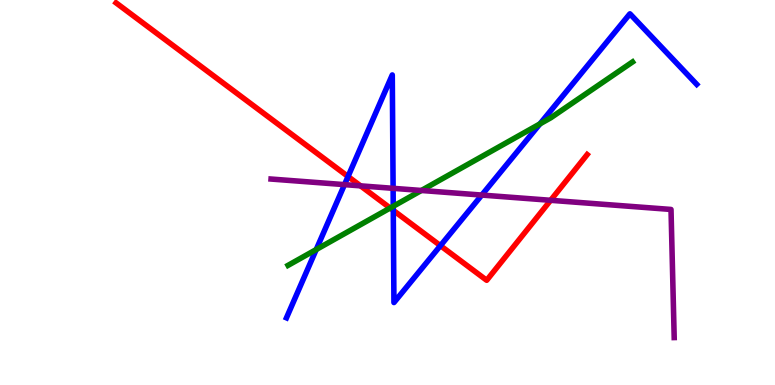[{'lines': ['blue', 'red'], 'intersections': [{'x': 4.49, 'y': 5.42}, {'x': 5.07, 'y': 4.54}, {'x': 5.68, 'y': 3.62}]}, {'lines': ['green', 'red'], 'intersections': [{'x': 5.03, 'y': 4.6}]}, {'lines': ['purple', 'red'], 'intersections': [{'x': 4.65, 'y': 5.17}, {'x': 7.1, 'y': 4.8}]}, {'lines': ['blue', 'green'], 'intersections': [{'x': 4.08, 'y': 3.52}, {'x': 5.07, 'y': 4.64}, {'x': 6.97, 'y': 6.78}]}, {'lines': ['blue', 'purple'], 'intersections': [{'x': 4.45, 'y': 5.2}, {'x': 5.07, 'y': 5.11}, {'x': 6.22, 'y': 4.93}]}, {'lines': ['green', 'purple'], 'intersections': [{'x': 5.44, 'y': 5.05}]}]